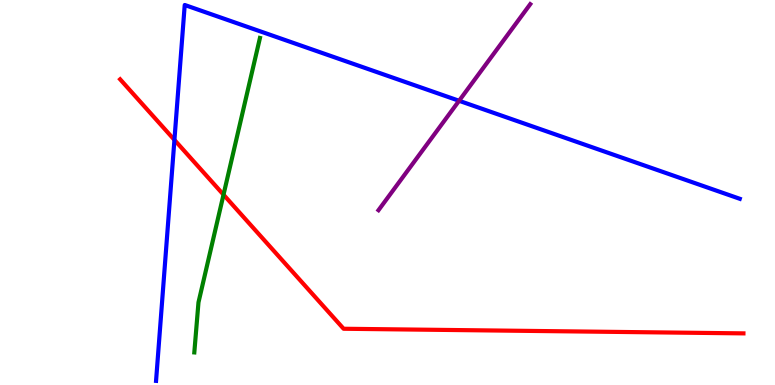[{'lines': ['blue', 'red'], 'intersections': [{'x': 2.25, 'y': 6.37}]}, {'lines': ['green', 'red'], 'intersections': [{'x': 2.88, 'y': 4.94}]}, {'lines': ['purple', 'red'], 'intersections': []}, {'lines': ['blue', 'green'], 'intersections': []}, {'lines': ['blue', 'purple'], 'intersections': [{'x': 5.92, 'y': 7.38}]}, {'lines': ['green', 'purple'], 'intersections': []}]